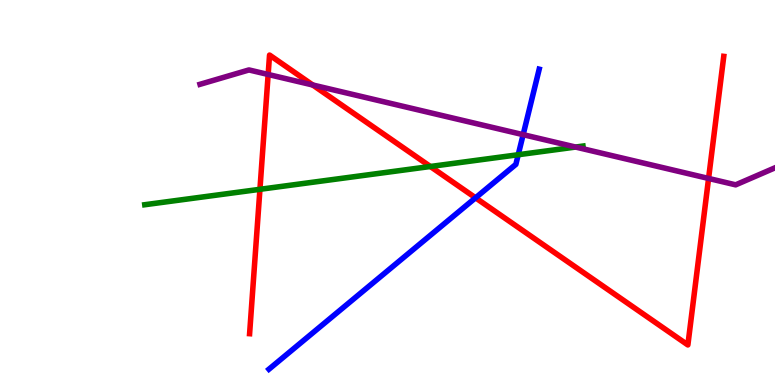[{'lines': ['blue', 'red'], 'intersections': [{'x': 6.14, 'y': 4.86}]}, {'lines': ['green', 'red'], 'intersections': [{'x': 3.35, 'y': 5.08}, {'x': 5.55, 'y': 5.68}]}, {'lines': ['purple', 'red'], 'intersections': [{'x': 3.46, 'y': 8.07}, {'x': 4.04, 'y': 7.79}, {'x': 9.14, 'y': 5.37}]}, {'lines': ['blue', 'green'], 'intersections': [{'x': 6.69, 'y': 5.98}]}, {'lines': ['blue', 'purple'], 'intersections': [{'x': 6.75, 'y': 6.5}]}, {'lines': ['green', 'purple'], 'intersections': [{'x': 7.43, 'y': 6.18}]}]